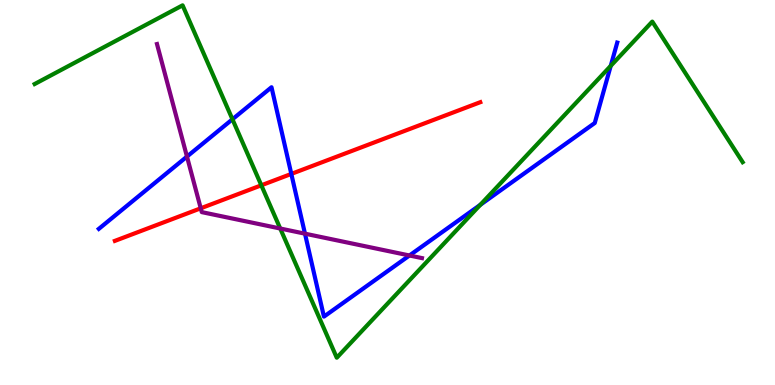[{'lines': ['blue', 'red'], 'intersections': [{'x': 3.76, 'y': 5.48}]}, {'lines': ['green', 'red'], 'intersections': [{'x': 3.37, 'y': 5.19}]}, {'lines': ['purple', 'red'], 'intersections': [{'x': 2.59, 'y': 4.59}]}, {'lines': ['blue', 'green'], 'intersections': [{'x': 3.0, 'y': 6.9}, {'x': 6.2, 'y': 4.68}, {'x': 7.88, 'y': 8.29}]}, {'lines': ['blue', 'purple'], 'intersections': [{'x': 2.41, 'y': 5.93}, {'x': 3.94, 'y': 3.93}, {'x': 5.28, 'y': 3.36}]}, {'lines': ['green', 'purple'], 'intersections': [{'x': 3.62, 'y': 4.06}]}]